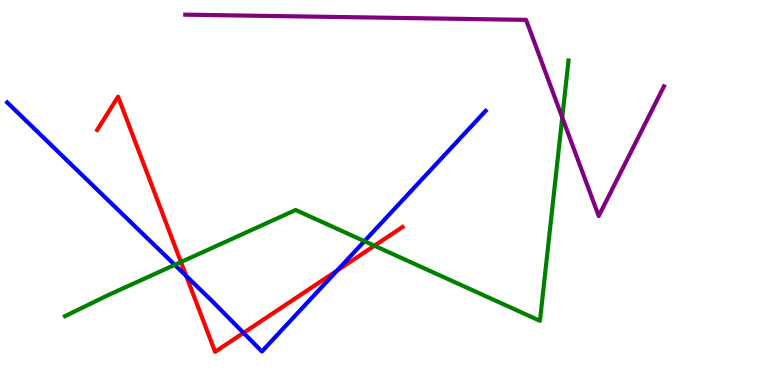[{'lines': ['blue', 'red'], 'intersections': [{'x': 2.4, 'y': 2.83}, {'x': 3.14, 'y': 1.35}, {'x': 4.35, 'y': 2.97}]}, {'lines': ['green', 'red'], 'intersections': [{'x': 2.34, 'y': 3.19}, {'x': 4.83, 'y': 3.62}]}, {'lines': ['purple', 'red'], 'intersections': []}, {'lines': ['blue', 'green'], 'intersections': [{'x': 2.26, 'y': 3.12}, {'x': 4.7, 'y': 3.74}]}, {'lines': ['blue', 'purple'], 'intersections': []}, {'lines': ['green', 'purple'], 'intersections': [{'x': 7.25, 'y': 6.95}]}]